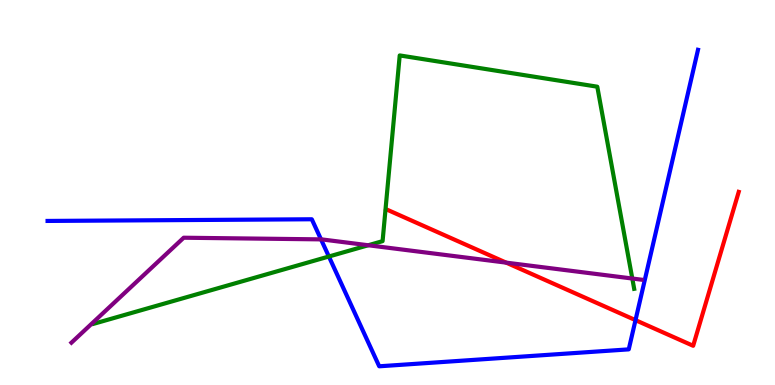[{'lines': ['blue', 'red'], 'intersections': [{'x': 8.2, 'y': 1.68}]}, {'lines': ['green', 'red'], 'intersections': []}, {'lines': ['purple', 'red'], 'intersections': [{'x': 6.53, 'y': 3.18}]}, {'lines': ['blue', 'green'], 'intersections': [{'x': 4.24, 'y': 3.34}]}, {'lines': ['blue', 'purple'], 'intersections': [{'x': 4.14, 'y': 3.78}]}, {'lines': ['green', 'purple'], 'intersections': [{'x': 4.75, 'y': 3.63}, {'x': 8.16, 'y': 2.77}]}]